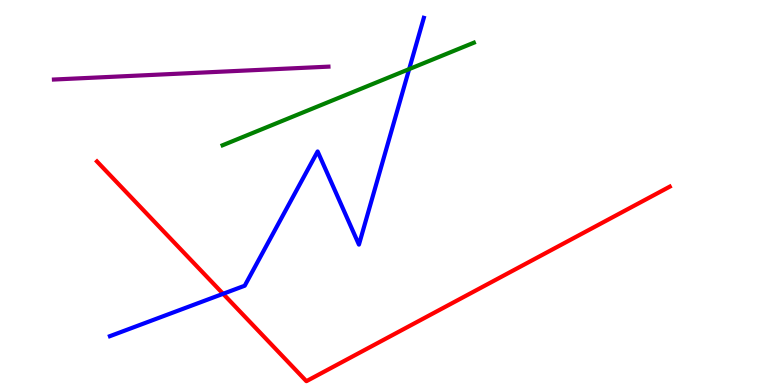[{'lines': ['blue', 'red'], 'intersections': [{'x': 2.88, 'y': 2.37}]}, {'lines': ['green', 'red'], 'intersections': []}, {'lines': ['purple', 'red'], 'intersections': []}, {'lines': ['blue', 'green'], 'intersections': [{'x': 5.28, 'y': 8.2}]}, {'lines': ['blue', 'purple'], 'intersections': []}, {'lines': ['green', 'purple'], 'intersections': []}]